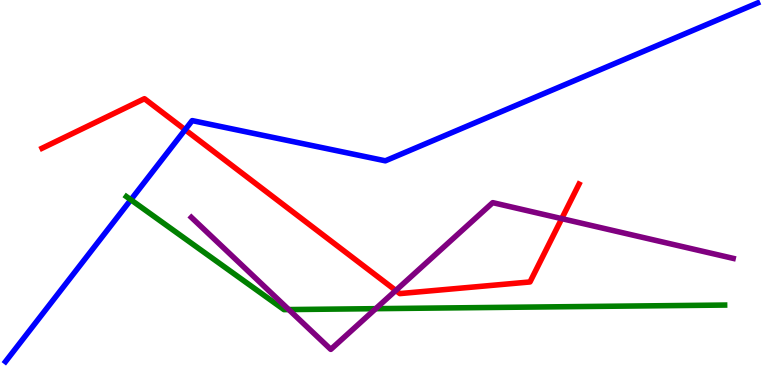[{'lines': ['blue', 'red'], 'intersections': [{'x': 2.39, 'y': 6.63}]}, {'lines': ['green', 'red'], 'intersections': []}, {'lines': ['purple', 'red'], 'intersections': [{'x': 5.11, 'y': 2.46}, {'x': 7.25, 'y': 4.32}]}, {'lines': ['blue', 'green'], 'intersections': [{'x': 1.69, 'y': 4.81}]}, {'lines': ['blue', 'purple'], 'intersections': []}, {'lines': ['green', 'purple'], 'intersections': [{'x': 3.73, 'y': 1.96}, {'x': 4.85, 'y': 1.98}]}]